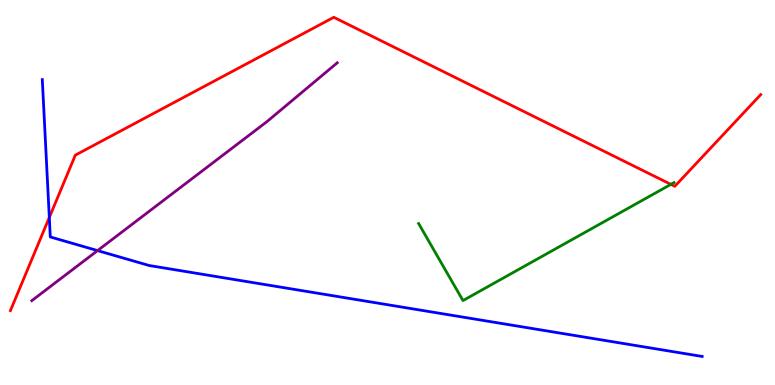[{'lines': ['blue', 'red'], 'intersections': [{'x': 0.636, 'y': 4.35}]}, {'lines': ['green', 'red'], 'intersections': [{'x': 8.66, 'y': 5.21}]}, {'lines': ['purple', 'red'], 'intersections': []}, {'lines': ['blue', 'green'], 'intersections': []}, {'lines': ['blue', 'purple'], 'intersections': [{'x': 1.26, 'y': 3.49}]}, {'lines': ['green', 'purple'], 'intersections': []}]